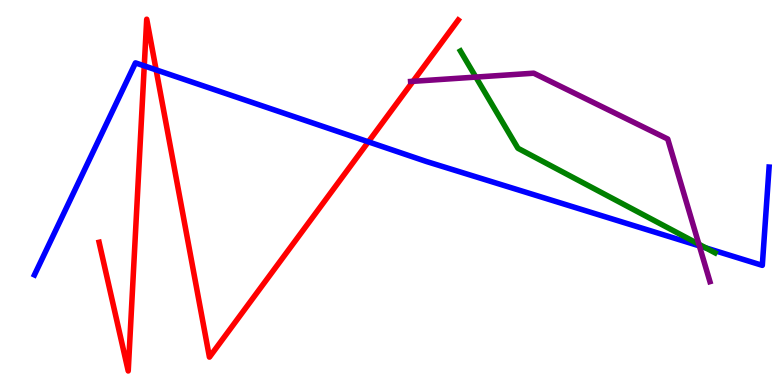[{'lines': ['blue', 'red'], 'intersections': [{'x': 1.86, 'y': 8.29}, {'x': 2.01, 'y': 8.18}, {'x': 4.75, 'y': 6.32}]}, {'lines': ['green', 'red'], 'intersections': []}, {'lines': ['purple', 'red'], 'intersections': [{'x': 5.33, 'y': 7.89}]}, {'lines': ['blue', 'green'], 'intersections': [{'x': 9.11, 'y': 3.56}]}, {'lines': ['blue', 'purple'], 'intersections': [{'x': 9.02, 'y': 3.61}]}, {'lines': ['green', 'purple'], 'intersections': [{'x': 6.14, 'y': 8.0}, {'x': 9.02, 'y': 3.66}]}]